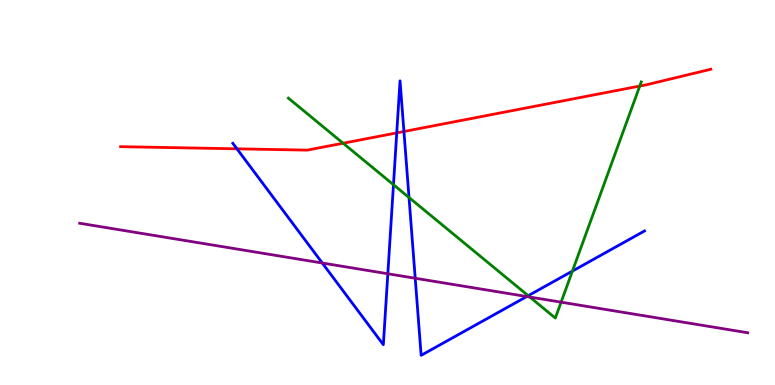[{'lines': ['blue', 'red'], 'intersections': [{'x': 3.06, 'y': 6.13}, {'x': 5.12, 'y': 6.55}, {'x': 5.21, 'y': 6.58}]}, {'lines': ['green', 'red'], 'intersections': [{'x': 4.43, 'y': 6.28}, {'x': 8.25, 'y': 7.76}]}, {'lines': ['purple', 'red'], 'intersections': []}, {'lines': ['blue', 'green'], 'intersections': [{'x': 5.08, 'y': 5.2}, {'x': 5.28, 'y': 4.87}, {'x': 6.82, 'y': 2.32}, {'x': 7.39, 'y': 2.96}]}, {'lines': ['blue', 'purple'], 'intersections': [{'x': 4.16, 'y': 3.17}, {'x': 5.0, 'y': 2.89}, {'x': 5.36, 'y': 2.77}, {'x': 6.8, 'y': 2.3}]}, {'lines': ['green', 'purple'], 'intersections': [{'x': 6.84, 'y': 2.28}, {'x': 7.24, 'y': 2.15}]}]